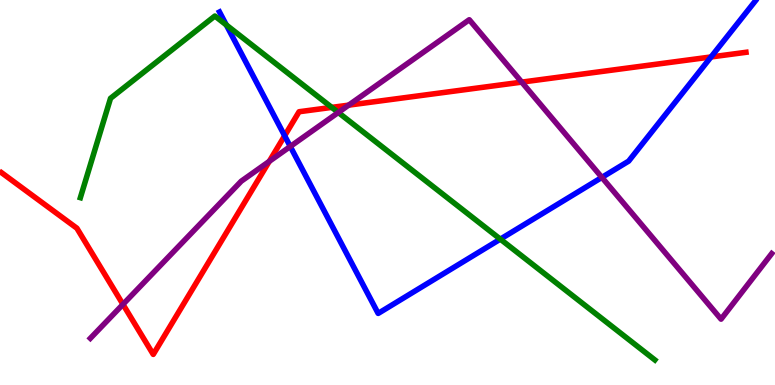[{'lines': ['blue', 'red'], 'intersections': [{'x': 3.67, 'y': 6.47}, {'x': 9.17, 'y': 8.52}]}, {'lines': ['green', 'red'], 'intersections': [{'x': 4.28, 'y': 7.21}]}, {'lines': ['purple', 'red'], 'intersections': [{'x': 1.59, 'y': 2.09}, {'x': 3.47, 'y': 5.81}, {'x': 4.5, 'y': 7.27}, {'x': 6.73, 'y': 7.87}]}, {'lines': ['blue', 'green'], 'intersections': [{'x': 2.92, 'y': 9.35}, {'x': 6.46, 'y': 3.79}]}, {'lines': ['blue', 'purple'], 'intersections': [{'x': 3.75, 'y': 6.2}, {'x': 7.77, 'y': 5.39}]}, {'lines': ['green', 'purple'], 'intersections': [{'x': 4.36, 'y': 7.08}]}]